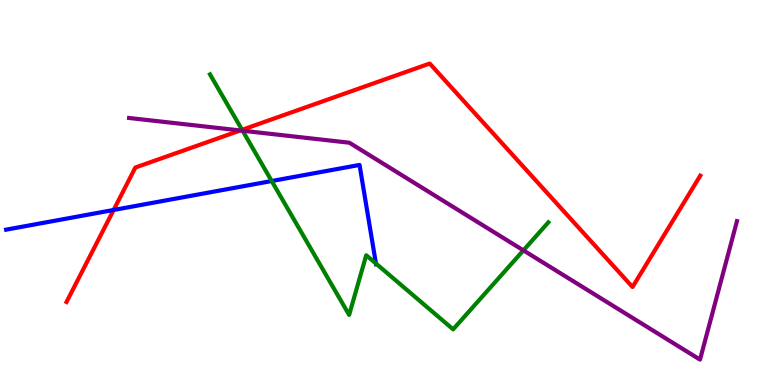[{'lines': ['blue', 'red'], 'intersections': [{'x': 1.47, 'y': 4.55}]}, {'lines': ['green', 'red'], 'intersections': [{'x': 3.12, 'y': 6.63}]}, {'lines': ['purple', 'red'], 'intersections': [{'x': 3.1, 'y': 6.61}]}, {'lines': ['blue', 'green'], 'intersections': [{'x': 3.51, 'y': 5.3}, {'x': 4.85, 'y': 3.16}]}, {'lines': ['blue', 'purple'], 'intersections': []}, {'lines': ['green', 'purple'], 'intersections': [{'x': 3.13, 'y': 6.6}, {'x': 6.75, 'y': 3.5}]}]